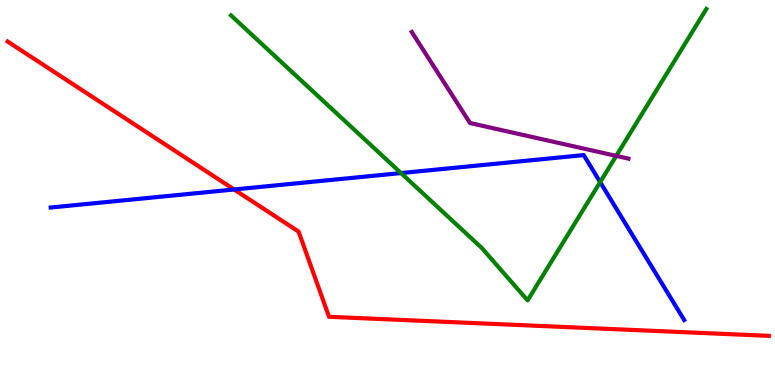[{'lines': ['blue', 'red'], 'intersections': [{'x': 3.02, 'y': 5.08}]}, {'lines': ['green', 'red'], 'intersections': []}, {'lines': ['purple', 'red'], 'intersections': []}, {'lines': ['blue', 'green'], 'intersections': [{'x': 5.17, 'y': 5.5}, {'x': 7.74, 'y': 5.27}]}, {'lines': ['blue', 'purple'], 'intersections': []}, {'lines': ['green', 'purple'], 'intersections': [{'x': 7.95, 'y': 5.95}]}]